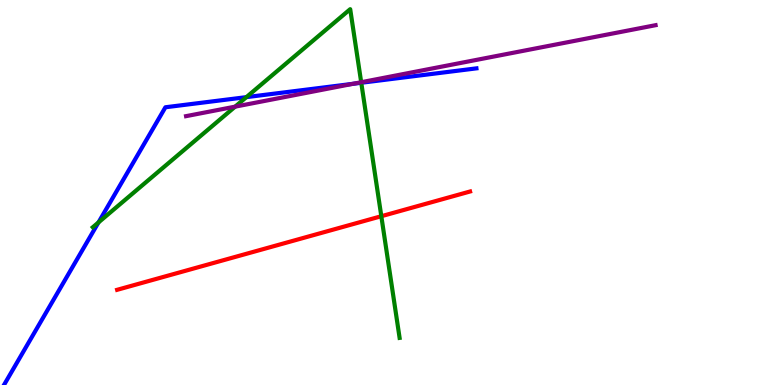[{'lines': ['blue', 'red'], 'intersections': []}, {'lines': ['green', 'red'], 'intersections': [{'x': 4.92, 'y': 4.38}]}, {'lines': ['purple', 'red'], 'intersections': []}, {'lines': ['blue', 'green'], 'intersections': [{'x': 1.27, 'y': 4.22}, {'x': 3.18, 'y': 7.48}, {'x': 4.66, 'y': 7.85}]}, {'lines': ['blue', 'purple'], 'intersections': [{'x': 4.56, 'y': 7.82}]}, {'lines': ['green', 'purple'], 'intersections': [{'x': 3.03, 'y': 7.23}, {'x': 4.66, 'y': 7.86}]}]